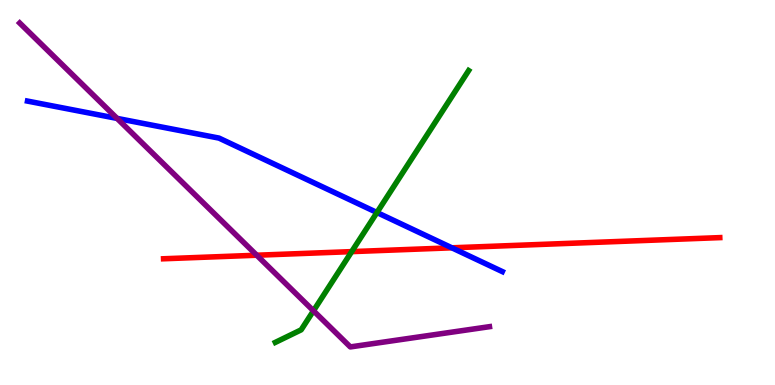[{'lines': ['blue', 'red'], 'intersections': [{'x': 5.83, 'y': 3.56}]}, {'lines': ['green', 'red'], 'intersections': [{'x': 4.54, 'y': 3.46}]}, {'lines': ['purple', 'red'], 'intersections': [{'x': 3.31, 'y': 3.37}]}, {'lines': ['blue', 'green'], 'intersections': [{'x': 4.86, 'y': 4.48}]}, {'lines': ['blue', 'purple'], 'intersections': [{'x': 1.51, 'y': 6.92}]}, {'lines': ['green', 'purple'], 'intersections': [{'x': 4.04, 'y': 1.93}]}]